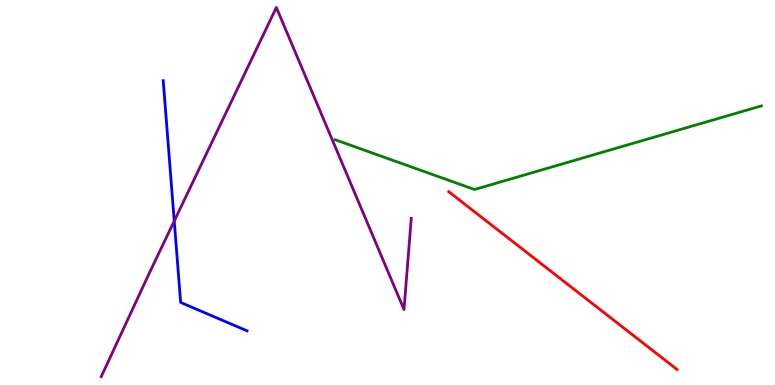[{'lines': ['blue', 'red'], 'intersections': []}, {'lines': ['green', 'red'], 'intersections': []}, {'lines': ['purple', 'red'], 'intersections': []}, {'lines': ['blue', 'green'], 'intersections': []}, {'lines': ['blue', 'purple'], 'intersections': [{'x': 2.25, 'y': 4.26}]}, {'lines': ['green', 'purple'], 'intersections': []}]